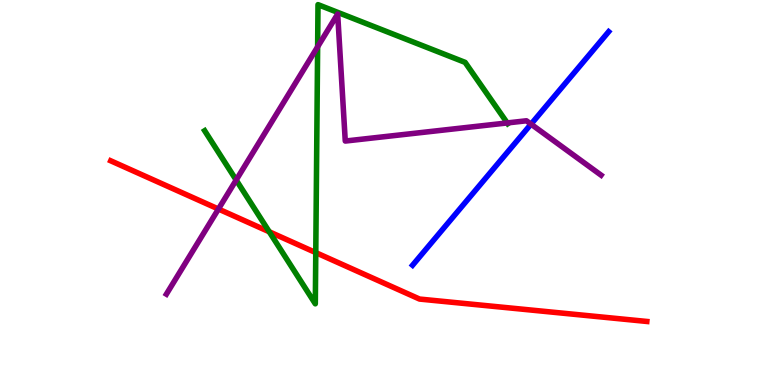[{'lines': ['blue', 'red'], 'intersections': []}, {'lines': ['green', 'red'], 'intersections': [{'x': 3.47, 'y': 3.98}, {'x': 4.07, 'y': 3.44}]}, {'lines': ['purple', 'red'], 'intersections': [{'x': 2.82, 'y': 4.57}]}, {'lines': ['blue', 'green'], 'intersections': []}, {'lines': ['blue', 'purple'], 'intersections': [{'x': 6.85, 'y': 6.78}]}, {'lines': ['green', 'purple'], 'intersections': [{'x': 3.05, 'y': 5.32}, {'x': 4.1, 'y': 8.78}, {'x': 6.54, 'y': 6.81}]}]